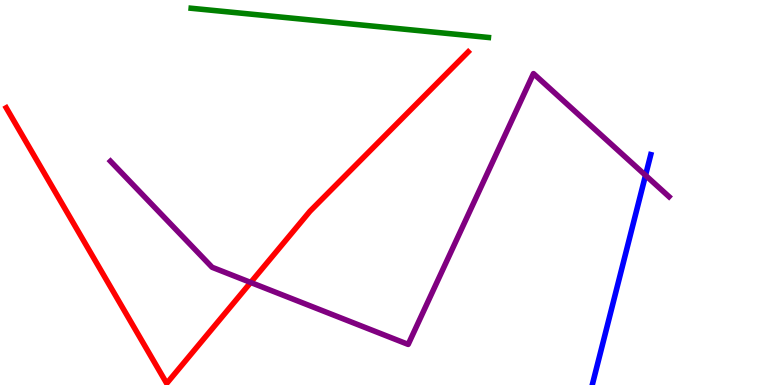[{'lines': ['blue', 'red'], 'intersections': []}, {'lines': ['green', 'red'], 'intersections': []}, {'lines': ['purple', 'red'], 'intersections': [{'x': 3.23, 'y': 2.66}]}, {'lines': ['blue', 'green'], 'intersections': []}, {'lines': ['blue', 'purple'], 'intersections': [{'x': 8.33, 'y': 5.45}]}, {'lines': ['green', 'purple'], 'intersections': []}]